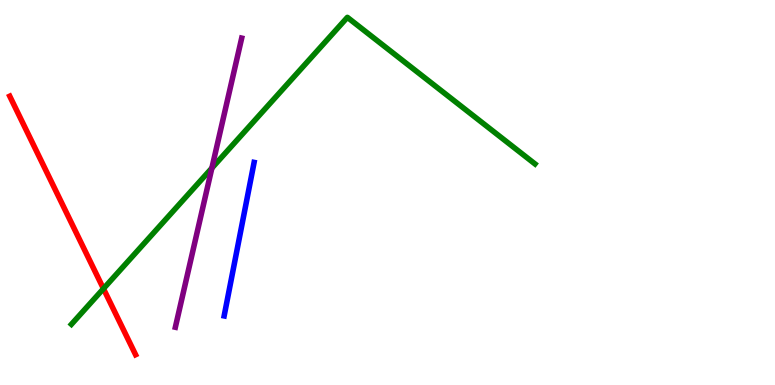[{'lines': ['blue', 'red'], 'intersections': []}, {'lines': ['green', 'red'], 'intersections': [{'x': 1.33, 'y': 2.5}]}, {'lines': ['purple', 'red'], 'intersections': []}, {'lines': ['blue', 'green'], 'intersections': []}, {'lines': ['blue', 'purple'], 'intersections': []}, {'lines': ['green', 'purple'], 'intersections': [{'x': 2.73, 'y': 5.63}]}]